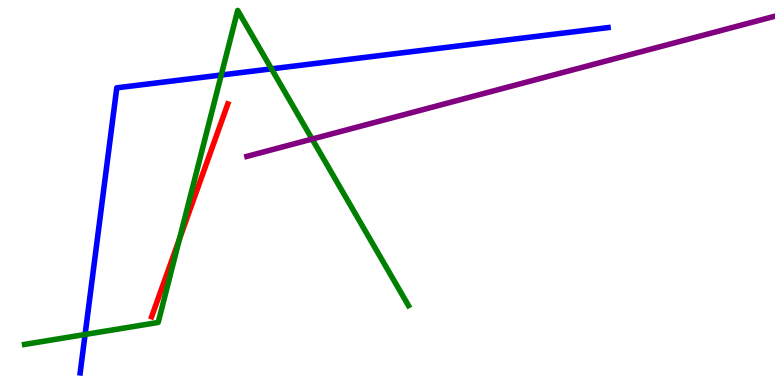[{'lines': ['blue', 'red'], 'intersections': []}, {'lines': ['green', 'red'], 'intersections': [{'x': 2.32, 'y': 3.79}]}, {'lines': ['purple', 'red'], 'intersections': []}, {'lines': ['blue', 'green'], 'intersections': [{'x': 1.1, 'y': 1.31}, {'x': 2.85, 'y': 8.05}, {'x': 3.5, 'y': 8.21}]}, {'lines': ['blue', 'purple'], 'intersections': []}, {'lines': ['green', 'purple'], 'intersections': [{'x': 4.03, 'y': 6.39}]}]